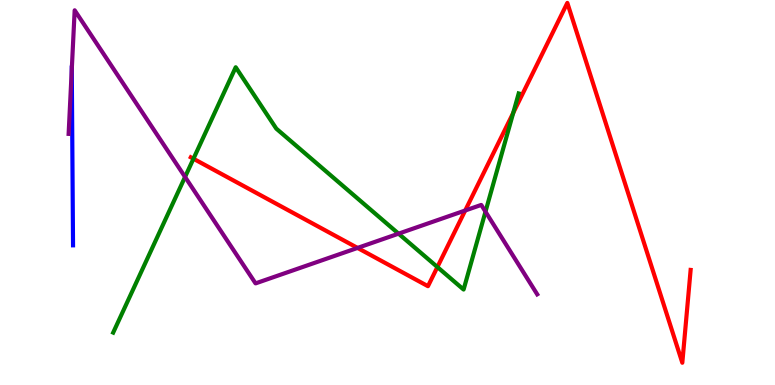[{'lines': ['blue', 'red'], 'intersections': []}, {'lines': ['green', 'red'], 'intersections': [{'x': 2.5, 'y': 5.88}, {'x': 5.64, 'y': 3.06}, {'x': 6.62, 'y': 7.07}]}, {'lines': ['purple', 'red'], 'intersections': [{'x': 4.61, 'y': 3.56}, {'x': 6.0, 'y': 4.53}]}, {'lines': ['blue', 'green'], 'intersections': []}, {'lines': ['blue', 'purple'], 'intersections': [{'x': 0.926, 'y': 8.2}]}, {'lines': ['green', 'purple'], 'intersections': [{'x': 2.39, 'y': 5.4}, {'x': 5.14, 'y': 3.93}, {'x': 6.26, 'y': 4.5}]}]